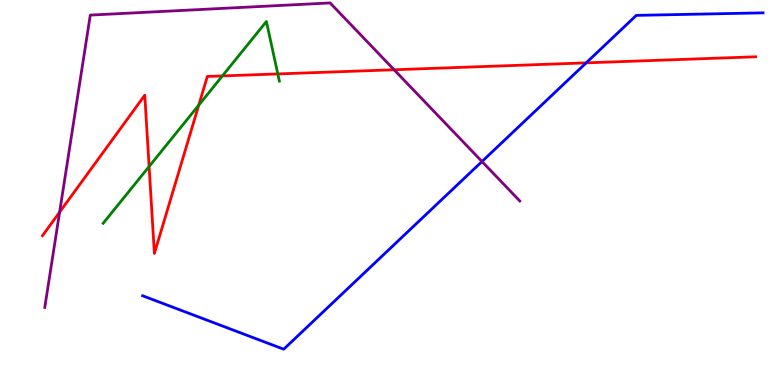[{'lines': ['blue', 'red'], 'intersections': [{'x': 7.56, 'y': 8.37}]}, {'lines': ['green', 'red'], 'intersections': [{'x': 1.92, 'y': 5.68}, {'x': 2.56, 'y': 7.27}, {'x': 2.87, 'y': 8.03}, {'x': 3.58, 'y': 8.08}]}, {'lines': ['purple', 'red'], 'intersections': [{'x': 0.769, 'y': 4.49}, {'x': 5.09, 'y': 8.19}]}, {'lines': ['blue', 'green'], 'intersections': []}, {'lines': ['blue', 'purple'], 'intersections': [{'x': 6.22, 'y': 5.8}]}, {'lines': ['green', 'purple'], 'intersections': []}]